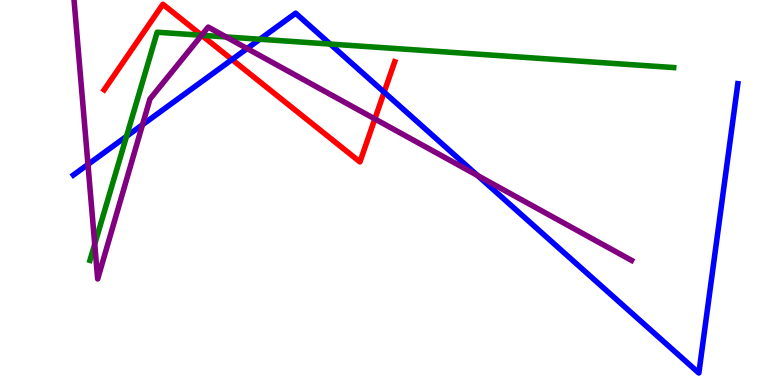[{'lines': ['blue', 'red'], 'intersections': [{'x': 2.99, 'y': 8.45}, {'x': 4.96, 'y': 7.61}]}, {'lines': ['green', 'red'], 'intersections': [{'x': 2.6, 'y': 9.08}]}, {'lines': ['purple', 'red'], 'intersections': [{'x': 2.6, 'y': 9.08}, {'x': 4.84, 'y': 6.91}]}, {'lines': ['blue', 'green'], 'intersections': [{'x': 1.63, 'y': 6.46}, {'x': 3.35, 'y': 8.98}, {'x': 4.26, 'y': 8.86}]}, {'lines': ['blue', 'purple'], 'intersections': [{'x': 1.14, 'y': 5.73}, {'x': 1.84, 'y': 6.76}, {'x': 3.19, 'y': 8.74}, {'x': 6.16, 'y': 5.44}]}, {'lines': ['green', 'purple'], 'intersections': [{'x': 1.22, 'y': 3.66}, {'x': 2.6, 'y': 9.08}, {'x': 2.92, 'y': 9.04}]}]